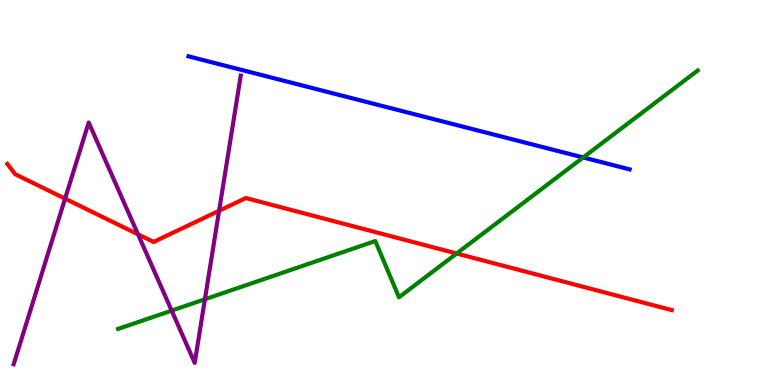[{'lines': ['blue', 'red'], 'intersections': []}, {'lines': ['green', 'red'], 'intersections': [{'x': 5.89, 'y': 3.42}]}, {'lines': ['purple', 'red'], 'intersections': [{'x': 0.84, 'y': 4.84}, {'x': 1.78, 'y': 3.91}, {'x': 2.83, 'y': 4.53}]}, {'lines': ['blue', 'green'], 'intersections': [{'x': 7.52, 'y': 5.91}]}, {'lines': ['blue', 'purple'], 'intersections': []}, {'lines': ['green', 'purple'], 'intersections': [{'x': 2.22, 'y': 1.93}, {'x': 2.64, 'y': 2.23}]}]